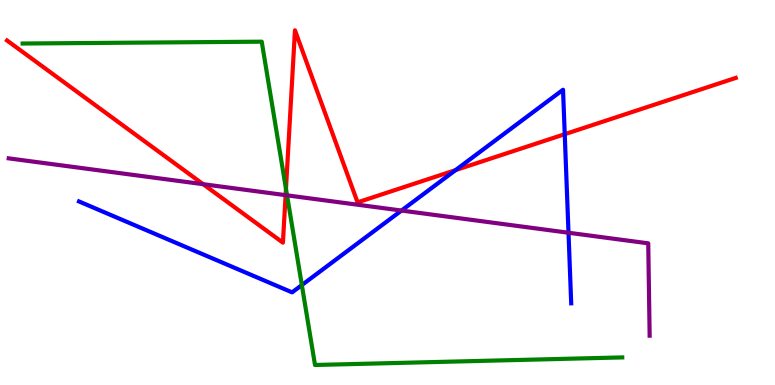[{'lines': ['blue', 'red'], 'intersections': [{'x': 5.88, 'y': 5.58}, {'x': 7.29, 'y': 6.51}]}, {'lines': ['green', 'red'], 'intersections': [{'x': 3.69, 'y': 5.1}]}, {'lines': ['purple', 'red'], 'intersections': [{'x': 2.62, 'y': 5.22}, {'x': 3.69, 'y': 4.93}]}, {'lines': ['blue', 'green'], 'intersections': [{'x': 3.89, 'y': 2.6}]}, {'lines': ['blue', 'purple'], 'intersections': [{'x': 5.18, 'y': 4.53}, {'x': 7.34, 'y': 3.95}]}, {'lines': ['green', 'purple'], 'intersections': [{'x': 3.7, 'y': 4.93}]}]